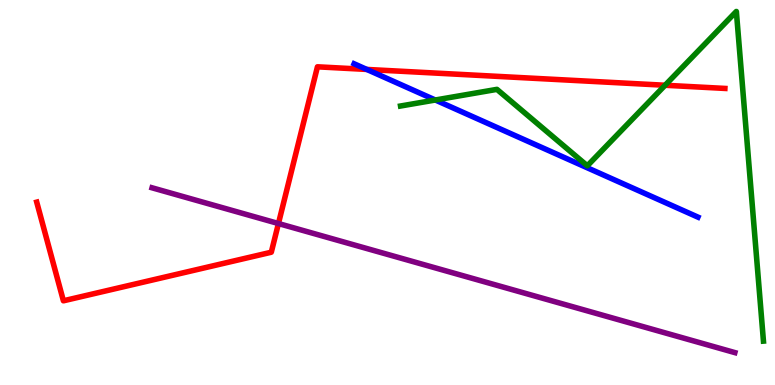[{'lines': ['blue', 'red'], 'intersections': [{'x': 4.73, 'y': 8.2}]}, {'lines': ['green', 'red'], 'intersections': [{'x': 8.58, 'y': 7.79}]}, {'lines': ['purple', 'red'], 'intersections': [{'x': 3.59, 'y': 4.19}]}, {'lines': ['blue', 'green'], 'intersections': [{'x': 5.62, 'y': 7.4}]}, {'lines': ['blue', 'purple'], 'intersections': []}, {'lines': ['green', 'purple'], 'intersections': []}]